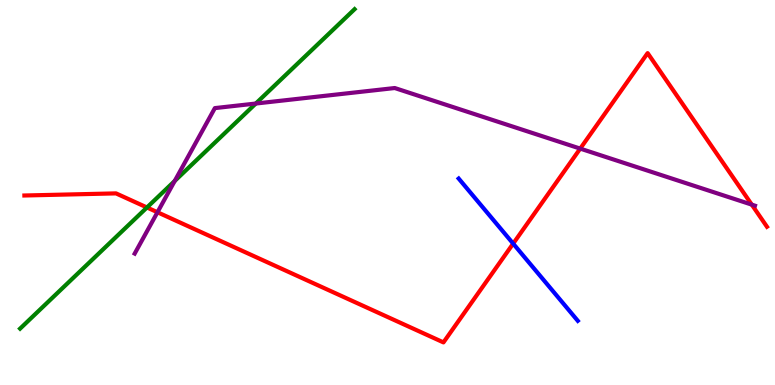[{'lines': ['blue', 'red'], 'intersections': [{'x': 6.62, 'y': 3.67}]}, {'lines': ['green', 'red'], 'intersections': [{'x': 1.9, 'y': 4.61}]}, {'lines': ['purple', 'red'], 'intersections': [{'x': 2.03, 'y': 4.49}, {'x': 7.49, 'y': 6.14}, {'x': 9.7, 'y': 4.68}]}, {'lines': ['blue', 'green'], 'intersections': []}, {'lines': ['blue', 'purple'], 'intersections': []}, {'lines': ['green', 'purple'], 'intersections': [{'x': 2.25, 'y': 5.3}, {'x': 3.3, 'y': 7.31}]}]